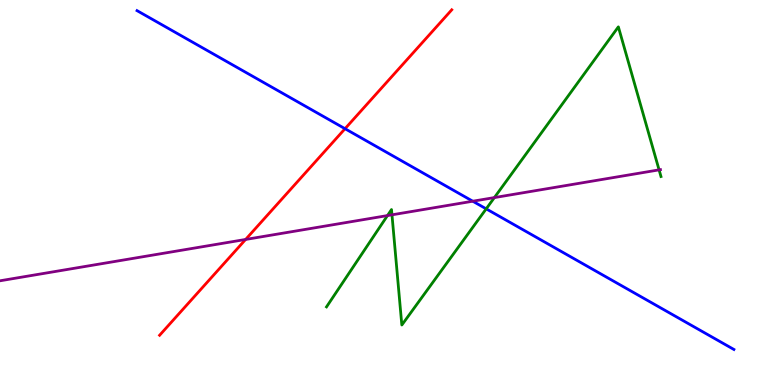[{'lines': ['blue', 'red'], 'intersections': [{'x': 4.45, 'y': 6.66}]}, {'lines': ['green', 'red'], 'intersections': []}, {'lines': ['purple', 'red'], 'intersections': [{'x': 3.17, 'y': 3.78}]}, {'lines': ['blue', 'green'], 'intersections': [{'x': 6.27, 'y': 4.58}]}, {'lines': ['blue', 'purple'], 'intersections': [{'x': 6.1, 'y': 4.77}]}, {'lines': ['green', 'purple'], 'intersections': [{'x': 5.0, 'y': 4.4}, {'x': 5.06, 'y': 4.42}, {'x': 6.38, 'y': 4.87}, {'x': 8.5, 'y': 5.59}]}]